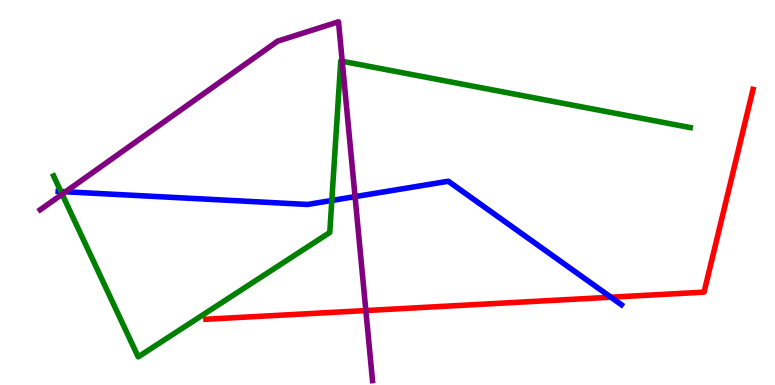[{'lines': ['blue', 'red'], 'intersections': [{'x': 7.88, 'y': 2.28}]}, {'lines': ['green', 'red'], 'intersections': []}, {'lines': ['purple', 'red'], 'intersections': [{'x': 4.72, 'y': 1.93}]}, {'lines': ['blue', 'green'], 'intersections': [{'x': 0.786, 'y': 5.03}, {'x': 4.28, 'y': 4.79}]}, {'lines': ['blue', 'purple'], 'intersections': [{'x': 0.846, 'y': 5.02}, {'x': 4.58, 'y': 4.89}]}, {'lines': ['green', 'purple'], 'intersections': [{'x': 0.802, 'y': 4.96}, {'x': 4.42, 'y': 8.41}]}]